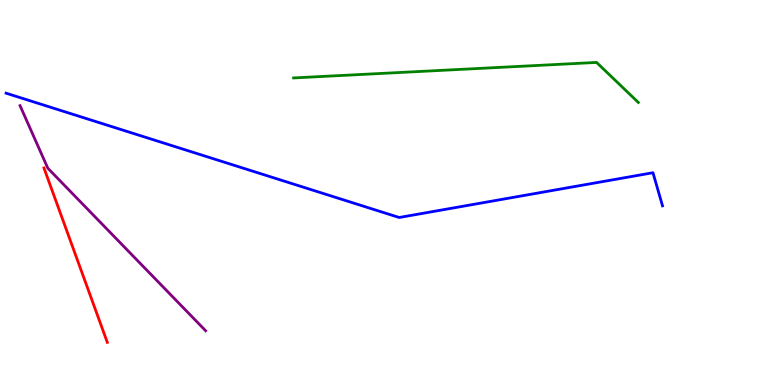[{'lines': ['blue', 'red'], 'intersections': []}, {'lines': ['green', 'red'], 'intersections': []}, {'lines': ['purple', 'red'], 'intersections': []}, {'lines': ['blue', 'green'], 'intersections': []}, {'lines': ['blue', 'purple'], 'intersections': []}, {'lines': ['green', 'purple'], 'intersections': []}]